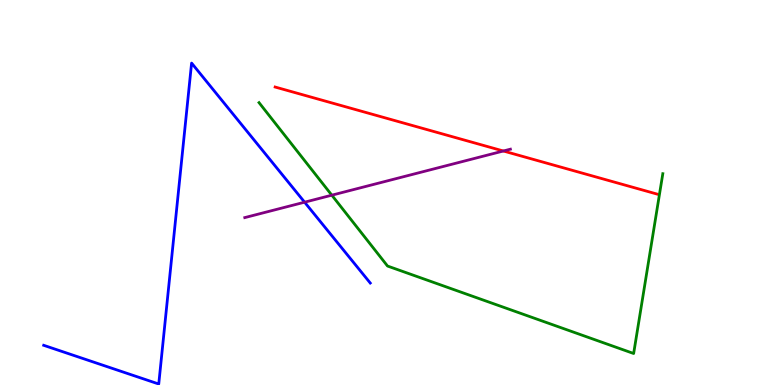[{'lines': ['blue', 'red'], 'intersections': []}, {'lines': ['green', 'red'], 'intersections': []}, {'lines': ['purple', 'red'], 'intersections': [{'x': 6.5, 'y': 6.08}]}, {'lines': ['blue', 'green'], 'intersections': []}, {'lines': ['blue', 'purple'], 'intersections': [{'x': 3.93, 'y': 4.75}]}, {'lines': ['green', 'purple'], 'intersections': [{'x': 4.28, 'y': 4.93}]}]